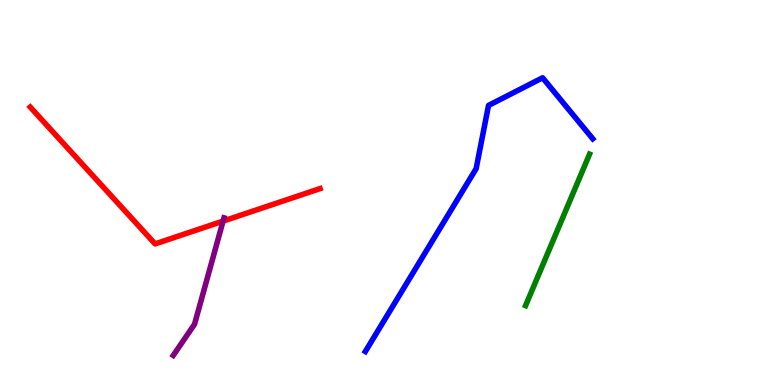[{'lines': ['blue', 'red'], 'intersections': []}, {'lines': ['green', 'red'], 'intersections': []}, {'lines': ['purple', 'red'], 'intersections': [{'x': 2.88, 'y': 4.26}]}, {'lines': ['blue', 'green'], 'intersections': []}, {'lines': ['blue', 'purple'], 'intersections': []}, {'lines': ['green', 'purple'], 'intersections': []}]